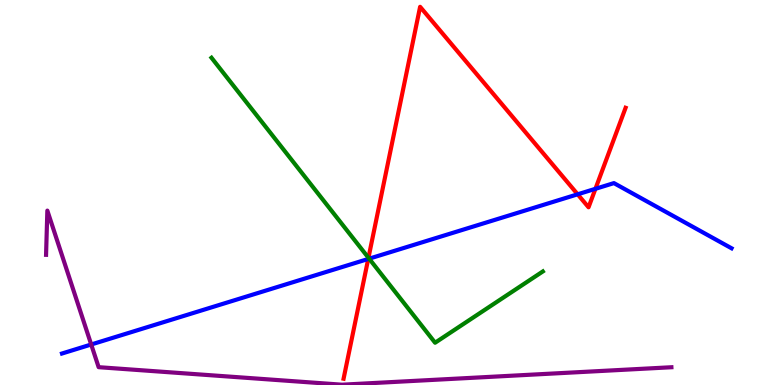[{'lines': ['blue', 'red'], 'intersections': [{'x': 4.75, 'y': 3.27}, {'x': 7.45, 'y': 4.95}, {'x': 7.68, 'y': 5.1}]}, {'lines': ['green', 'red'], 'intersections': [{'x': 4.75, 'y': 3.3}]}, {'lines': ['purple', 'red'], 'intersections': []}, {'lines': ['blue', 'green'], 'intersections': [{'x': 4.76, 'y': 3.28}]}, {'lines': ['blue', 'purple'], 'intersections': [{'x': 1.18, 'y': 1.05}]}, {'lines': ['green', 'purple'], 'intersections': []}]